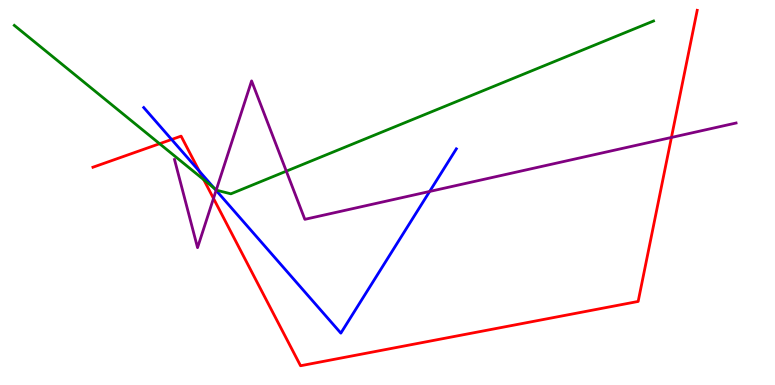[{'lines': ['blue', 'red'], 'intersections': [{'x': 2.21, 'y': 6.38}, {'x': 2.57, 'y': 5.55}]}, {'lines': ['green', 'red'], 'intersections': [{'x': 2.06, 'y': 6.27}, {'x': 2.63, 'y': 5.33}]}, {'lines': ['purple', 'red'], 'intersections': [{'x': 2.75, 'y': 4.85}, {'x': 8.66, 'y': 6.43}]}, {'lines': ['blue', 'green'], 'intersections': [{'x': 2.76, 'y': 5.11}]}, {'lines': ['blue', 'purple'], 'intersections': [{'x': 2.79, 'y': 5.05}, {'x': 5.54, 'y': 5.03}]}, {'lines': ['green', 'purple'], 'intersections': [{'x': 2.79, 'y': 5.07}, {'x': 3.69, 'y': 5.55}]}]